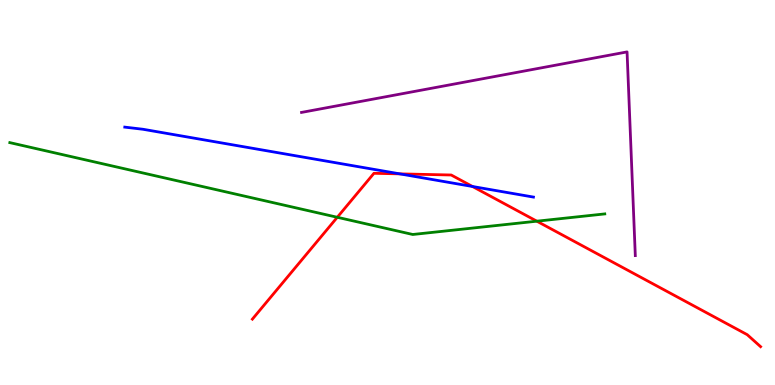[{'lines': ['blue', 'red'], 'intersections': [{'x': 5.16, 'y': 5.48}, {'x': 6.1, 'y': 5.16}]}, {'lines': ['green', 'red'], 'intersections': [{'x': 4.35, 'y': 4.36}, {'x': 6.93, 'y': 4.25}]}, {'lines': ['purple', 'red'], 'intersections': []}, {'lines': ['blue', 'green'], 'intersections': []}, {'lines': ['blue', 'purple'], 'intersections': []}, {'lines': ['green', 'purple'], 'intersections': []}]